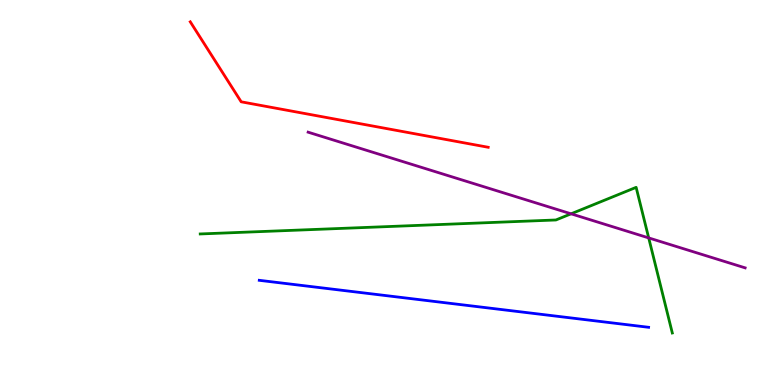[{'lines': ['blue', 'red'], 'intersections': []}, {'lines': ['green', 'red'], 'intersections': []}, {'lines': ['purple', 'red'], 'intersections': []}, {'lines': ['blue', 'green'], 'intersections': []}, {'lines': ['blue', 'purple'], 'intersections': []}, {'lines': ['green', 'purple'], 'intersections': [{'x': 7.37, 'y': 4.45}, {'x': 8.37, 'y': 3.82}]}]